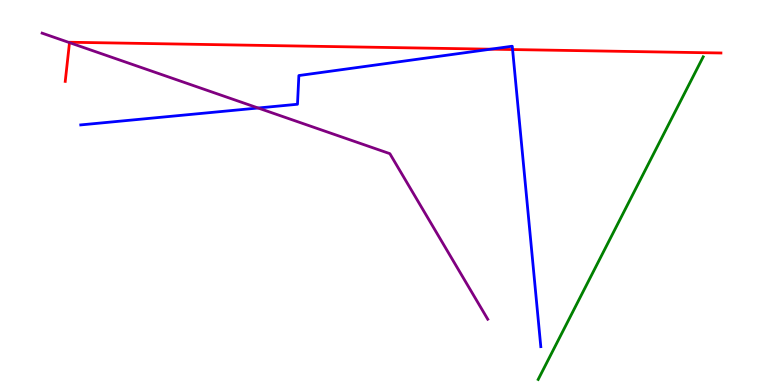[{'lines': ['blue', 'red'], 'intersections': [{'x': 6.33, 'y': 8.72}, {'x': 6.61, 'y': 8.71}]}, {'lines': ['green', 'red'], 'intersections': []}, {'lines': ['purple', 'red'], 'intersections': [{'x': 0.897, 'y': 8.89}]}, {'lines': ['blue', 'green'], 'intersections': []}, {'lines': ['blue', 'purple'], 'intersections': [{'x': 3.33, 'y': 7.19}]}, {'lines': ['green', 'purple'], 'intersections': []}]